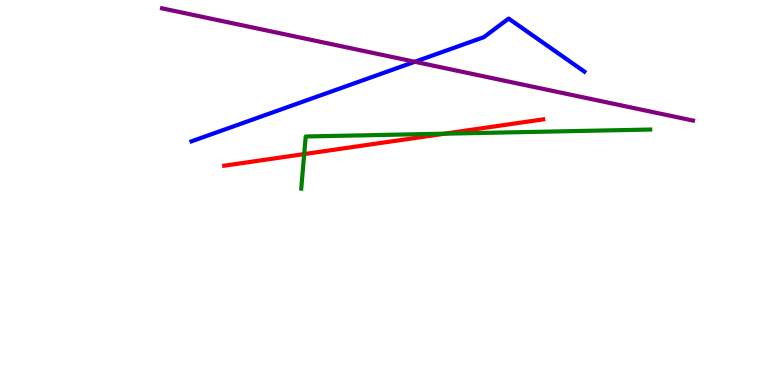[{'lines': ['blue', 'red'], 'intersections': []}, {'lines': ['green', 'red'], 'intersections': [{'x': 3.93, 'y': 6.0}, {'x': 5.74, 'y': 6.53}]}, {'lines': ['purple', 'red'], 'intersections': []}, {'lines': ['blue', 'green'], 'intersections': []}, {'lines': ['blue', 'purple'], 'intersections': [{'x': 5.35, 'y': 8.4}]}, {'lines': ['green', 'purple'], 'intersections': []}]